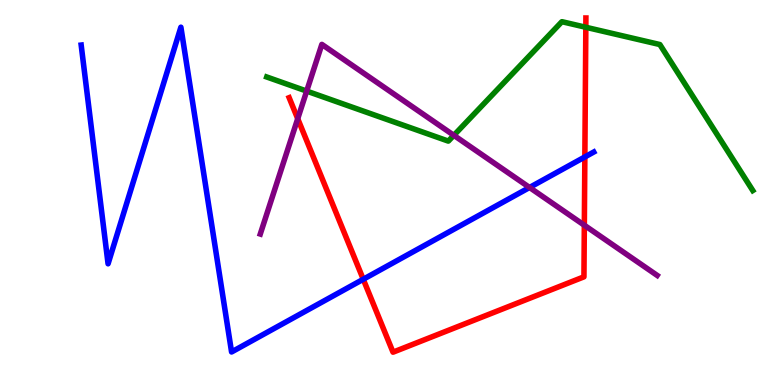[{'lines': ['blue', 'red'], 'intersections': [{'x': 4.69, 'y': 2.75}, {'x': 7.55, 'y': 5.92}]}, {'lines': ['green', 'red'], 'intersections': [{'x': 7.56, 'y': 9.29}]}, {'lines': ['purple', 'red'], 'intersections': [{'x': 3.84, 'y': 6.92}, {'x': 7.54, 'y': 4.15}]}, {'lines': ['blue', 'green'], 'intersections': []}, {'lines': ['blue', 'purple'], 'intersections': [{'x': 6.83, 'y': 5.13}]}, {'lines': ['green', 'purple'], 'intersections': [{'x': 3.96, 'y': 7.63}, {'x': 5.86, 'y': 6.48}]}]